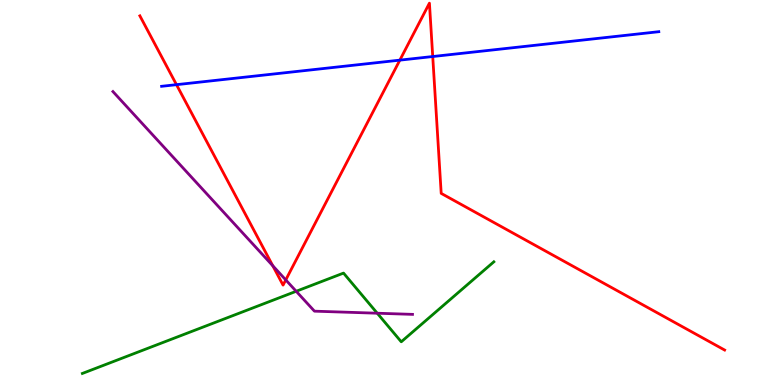[{'lines': ['blue', 'red'], 'intersections': [{'x': 2.28, 'y': 7.8}, {'x': 5.16, 'y': 8.44}, {'x': 5.58, 'y': 8.53}]}, {'lines': ['green', 'red'], 'intersections': []}, {'lines': ['purple', 'red'], 'intersections': [{'x': 3.52, 'y': 3.1}, {'x': 3.69, 'y': 2.73}]}, {'lines': ['blue', 'green'], 'intersections': []}, {'lines': ['blue', 'purple'], 'intersections': []}, {'lines': ['green', 'purple'], 'intersections': [{'x': 3.82, 'y': 2.43}, {'x': 4.87, 'y': 1.86}]}]